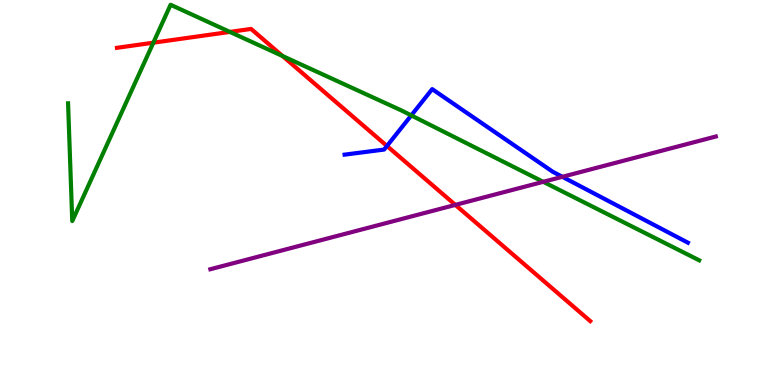[{'lines': ['blue', 'red'], 'intersections': [{'x': 4.99, 'y': 6.21}]}, {'lines': ['green', 'red'], 'intersections': [{'x': 1.98, 'y': 8.89}, {'x': 2.97, 'y': 9.17}, {'x': 3.65, 'y': 8.55}]}, {'lines': ['purple', 'red'], 'intersections': [{'x': 5.88, 'y': 4.68}]}, {'lines': ['blue', 'green'], 'intersections': [{'x': 5.31, 'y': 7.0}]}, {'lines': ['blue', 'purple'], 'intersections': [{'x': 7.26, 'y': 5.41}]}, {'lines': ['green', 'purple'], 'intersections': [{'x': 7.01, 'y': 5.28}]}]